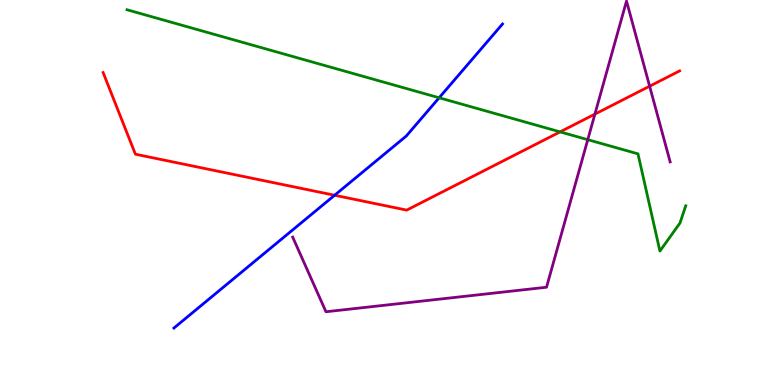[{'lines': ['blue', 'red'], 'intersections': [{'x': 4.32, 'y': 4.93}]}, {'lines': ['green', 'red'], 'intersections': [{'x': 7.23, 'y': 6.57}]}, {'lines': ['purple', 'red'], 'intersections': [{'x': 7.68, 'y': 7.04}, {'x': 8.38, 'y': 7.76}]}, {'lines': ['blue', 'green'], 'intersections': [{'x': 5.67, 'y': 7.46}]}, {'lines': ['blue', 'purple'], 'intersections': []}, {'lines': ['green', 'purple'], 'intersections': [{'x': 7.58, 'y': 6.37}]}]